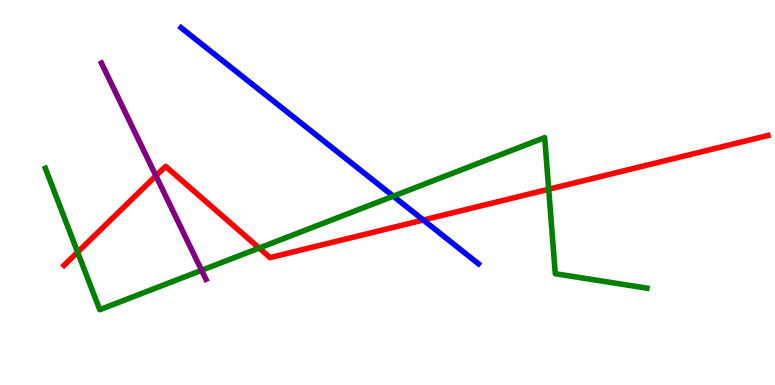[{'lines': ['blue', 'red'], 'intersections': [{'x': 5.46, 'y': 4.29}]}, {'lines': ['green', 'red'], 'intersections': [{'x': 1.0, 'y': 3.45}, {'x': 3.34, 'y': 3.56}, {'x': 7.08, 'y': 5.08}]}, {'lines': ['purple', 'red'], 'intersections': [{'x': 2.01, 'y': 5.43}]}, {'lines': ['blue', 'green'], 'intersections': [{'x': 5.07, 'y': 4.9}]}, {'lines': ['blue', 'purple'], 'intersections': []}, {'lines': ['green', 'purple'], 'intersections': [{'x': 2.6, 'y': 2.98}]}]